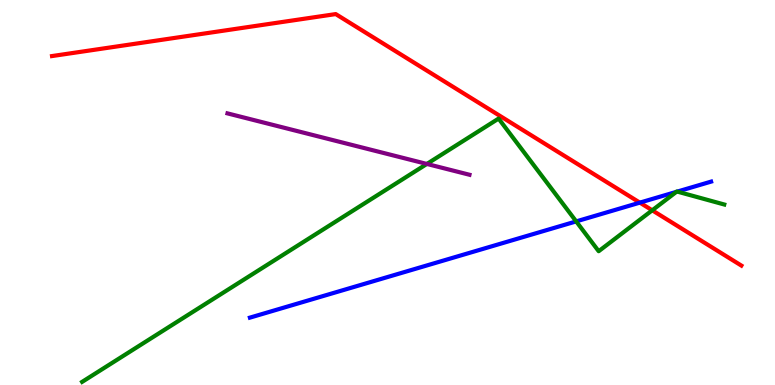[{'lines': ['blue', 'red'], 'intersections': [{'x': 8.26, 'y': 4.74}]}, {'lines': ['green', 'red'], 'intersections': [{'x': 8.42, 'y': 4.54}]}, {'lines': ['purple', 'red'], 'intersections': []}, {'lines': ['blue', 'green'], 'intersections': [{'x': 7.43, 'y': 4.25}, {'x': 8.73, 'y': 5.02}, {'x': 8.74, 'y': 5.02}]}, {'lines': ['blue', 'purple'], 'intersections': []}, {'lines': ['green', 'purple'], 'intersections': [{'x': 5.51, 'y': 5.74}]}]